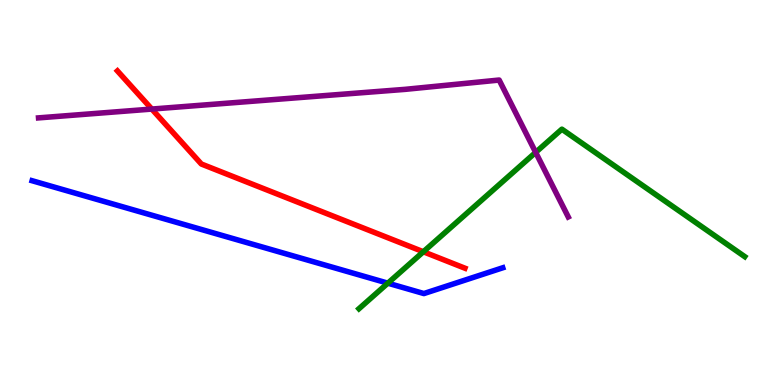[{'lines': ['blue', 'red'], 'intersections': []}, {'lines': ['green', 'red'], 'intersections': [{'x': 5.46, 'y': 3.46}]}, {'lines': ['purple', 'red'], 'intersections': [{'x': 1.96, 'y': 7.17}]}, {'lines': ['blue', 'green'], 'intersections': [{'x': 5.0, 'y': 2.64}]}, {'lines': ['blue', 'purple'], 'intersections': []}, {'lines': ['green', 'purple'], 'intersections': [{'x': 6.91, 'y': 6.04}]}]